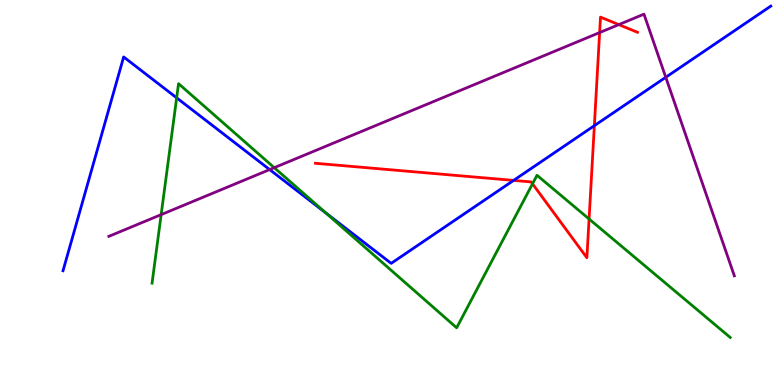[{'lines': ['blue', 'red'], 'intersections': [{'x': 6.63, 'y': 5.31}, {'x': 7.67, 'y': 6.74}]}, {'lines': ['green', 'red'], 'intersections': [{'x': 6.87, 'y': 5.23}, {'x': 7.6, 'y': 4.31}]}, {'lines': ['purple', 'red'], 'intersections': [{'x': 7.74, 'y': 9.15}, {'x': 7.98, 'y': 9.36}]}, {'lines': ['blue', 'green'], 'intersections': [{'x': 2.28, 'y': 7.46}, {'x': 4.2, 'y': 4.47}]}, {'lines': ['blue', 'purple'], 'intersections': [{'x': 3.48, 'y': 5.6}, {'x': 8.59, 'y': 7.99}]}, {'lines': ['green', 'purple'], 'intersections': [{'x': 2.08, 'y': 4.42}, {'x': 3.54, 'y': 5.64}]}]